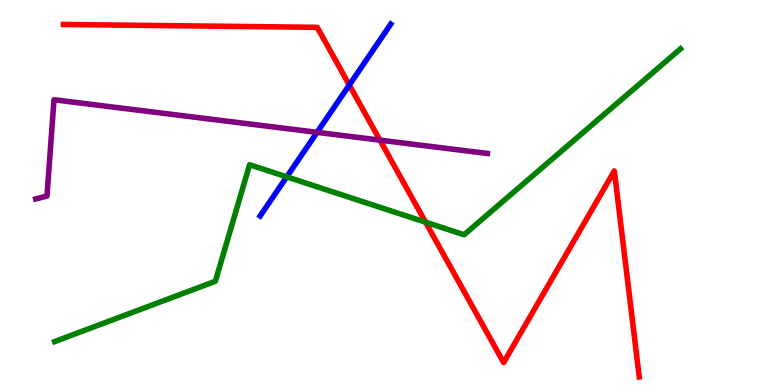[{'lines': ['blue', 'red'], 'intersections': [{'x': 4.51, 'y': 7.79}]}, {'lines': ['green', 'red'], 'intersections': [{'x': 5.49, 'y': 4.23}]}, {'lines': ['purple', 'red'], 'intersections': [{'x': 4.9, 'y': 6.36}]}, {'lines': ['blue', 'green'], 'intersections': [{'x': 3.7, 'y': 5.41}]}, {'lines': ['blue', 'purple'], 'intersections': [{'x': 4.09, 'y': 6.56}]}, {'lines': ['green', 'purple'], 'intersections': []}]